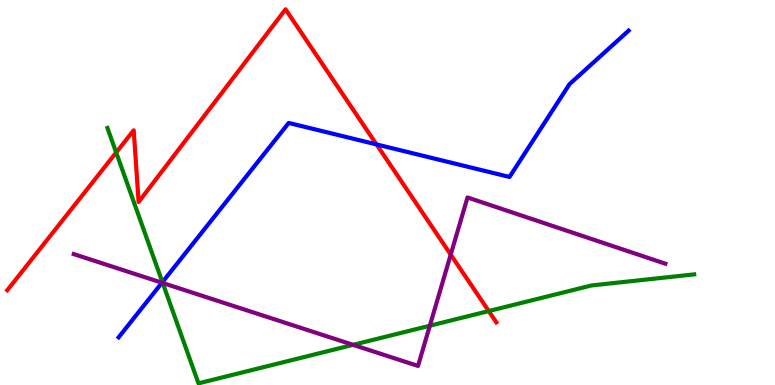[{'lines': ['blue', 'red'], 'intersections': [{'x': 4.86, 'y': 6.25}]}, {'lines': ['green', 'red'], 'intersections': [{'x': 1.5, 'y': 6.04}, {'x': 6.31, 'y': 1.92}]}, {'lines': ['purple', 'red'], 'intersections': [{'x': 5.82, 'y': 3.39}]}, {'lines': ['blue', 'green'], 'intersections': [{'x': 2.1, 'y': 2.67}]}, {'lines': ['blue', 'purple'], 'intersections': [{'x': 2.09, 'y': 2.66}]}, {'lines': ['green', 'purple'], 'intersections': [{'x': 2.1, 'y': 2.65}, {'x': 4.56, 'y': 1.04}, {'x': 5.55, 'y': 1.54}]}]